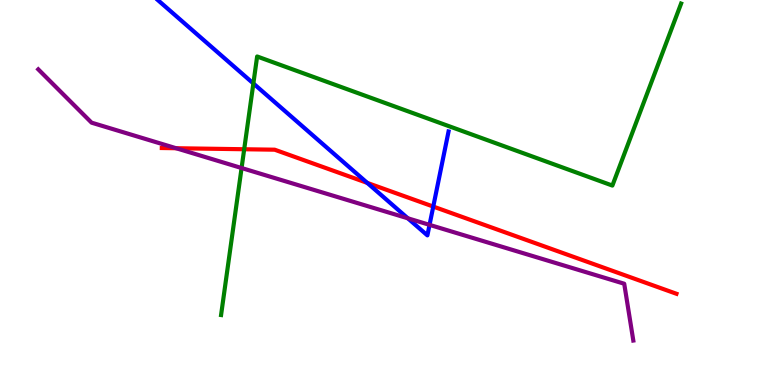[{'lines': ['blue', 'red'], 'intersections': [{'x': 4.74, 'y': 5.25}, {'x': 5.59, 'y': 4.63}]}, {'lines': ['green', 'red'], 'intersections': [{'x': 3.15, 'y': 6.12}]}, {'lines': ['purple', 'red'], 'intersections': [{'x': 2.27, 'y': 6.15}]}, {'lines': ['blue', 'green'], 'intersections': [{'x': 3.27, 'y': 7.83}]}, {'lines': ['blue', 'purple'], 'intersections': [{'x': 5.26, 'y': 4.33}, {'x': 5.54, 'y': 4.16}]}, {'lines': ['green', 'purple'], 'intersections': [{'x': 3.12, 'y': 5.64}]}]